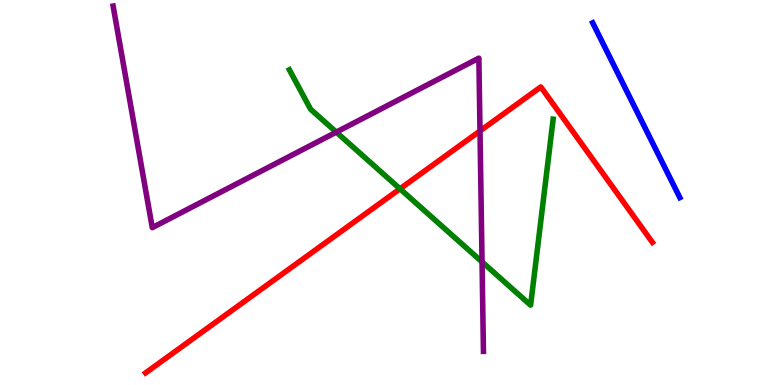[{'lines': ['blue', 'red'], 'intersections': []}, {'lines': ['green', 'red'], 'intersections': [{'x': 5.16, 'y': 5.1}]}, {'lines': ['purple', 'red'], 'intersections': [{'x': 6.19, 'y': 6.6}]}, {'lines': ['blue', 'green'], 'intersections': []}, {'lines': ['blue', 'purple'], 'intersections': []}, {'lines': ['green', 'purple'], 'intersections': [{'x': 4.34, 'y': 6.57}, {'x': 6.22, 'y': 3.2}]}]